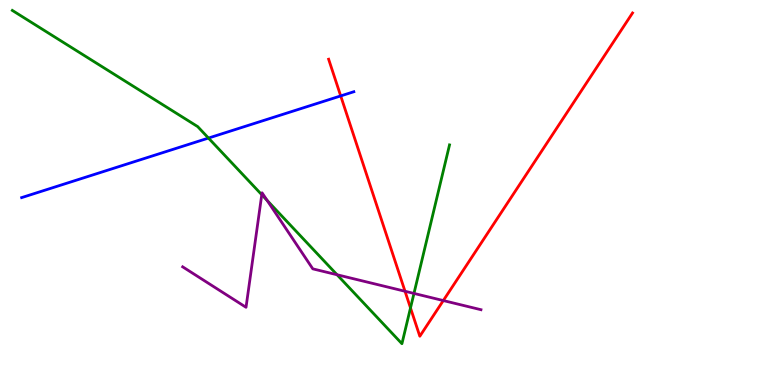[{'lines': ['blue', 'red'], 'intersections': [{'x': 4.4, 'y': 7.51}]}, {'lines': ['green', 'red'], 'intersections': [{'x': 5.3, 'y': 2.0}]}, {'lines': ['purple', 'red'], 'intersections': [{'x': 5.23, 'y': 2.43}, {'x': 5.72, 'y': 2.19}]}, {'lines': ['blue', 'green'], 'intersections': [{'x': 2.69, 'y': 6.41}]}, {'lines': ['blue', 'purple'], 'intersections': []}, {'lines': ['green', 'purple'], 'intersections': [{'x': 3.38, 'y': 4.94}, {'x': 3.45, 'y': 4.79}, {'x': 4.35, 'y': 2.86}, {'x': 5.34, 'y': 2.38}]}]